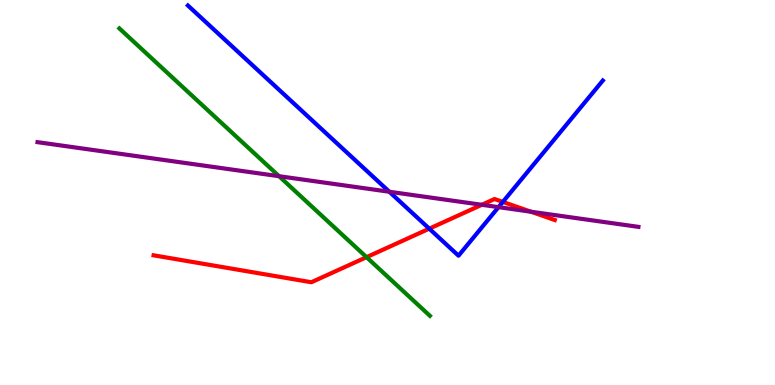[{'lines': ['blue', 'red'], 'intersections': [{'x': 5.54, 'y': 4.06}, {'x': 6.49, 'y': 4.76}]}, {'lines': ['green', 'red'], 'intersections': [{'x': 4.73, 'y': 3.32}]}, {'lines': ['purple', 'red'], 'intersections': [{'x': 6.22, 'y': 4.68}, {'x': 6.85, 'y': 4.5}]}, {'lines': ['blue', 'green'], 'intersections': []}, {'lines': ['blue', 'purple'], 'intersections': [{'x': 5.02, 'y': 5.02}, {'x': 6.43, 'y': 4.62}]}, {'lines': ['green', 'purple'], 'intersections': [{'x': 3.6, 'y': 5.42}]}]